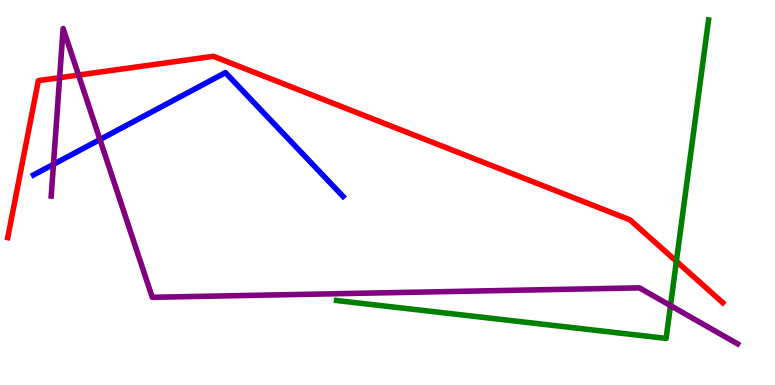[{'lines': ['blue', 'red'], 'intersections': []}, {'lines': ['green', 'red'], 'intersections': [{'x': 8.73, 'y': 3.21}]}, {'lines': ['purple', 'red'], 'intersections': [{'x': 0.769, 'y': 7.98}, {'x': 1.01, 'y': 8.05}]}, {'lines': ['blue', 'green'], 'intersections': []}, {'lines': ['blue', 'purple'], 'intersections': [{'x': 0.69, 'y': 5.73}, {'x': 1.29, 'y': 6.38}]}, {'lines': ['green', 'purple'], 'intersections': [{'x': 8.65, 'y': 2.06}]}]